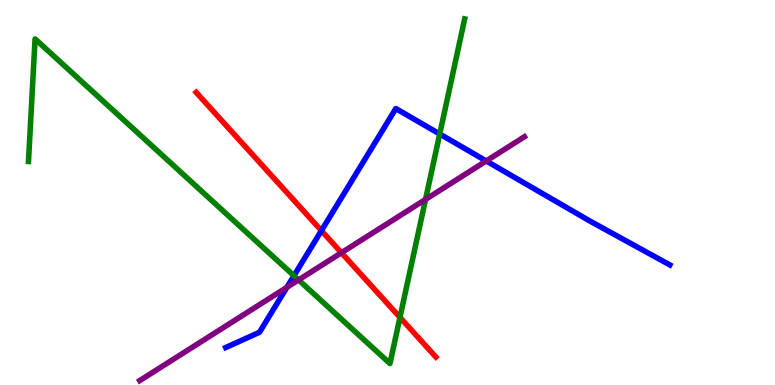[{'lines': ['blue', 'red'], 'intersections': [{'x': 4.15, 'y': 4.01}]}, {'lines': ['green', 'red'], 'intersections': [{'x': 5.16, 'y': 1.76}]}, {'lines': ['purple', 'red'], 'intersections': [{'x': 4.41, 'y': 3.43}]}, {'lines': ['blue', 'green'], 'intersections': [{'x': 3.79, 'y': 2.84}, {'x': 5.67, 'y': 6.52}]}, {'lines': ['blue', 'purple'], 'intersections': [{'x': 3.7, 'y': 2.54}, {'x': 6.27, 'y': 5.82}]}, {'lines': ['green', 'purple'], 'intersections': [{'x': 3.85, 'y': 2.73}, {'x': 5.49, 'y': 4.82}]}]